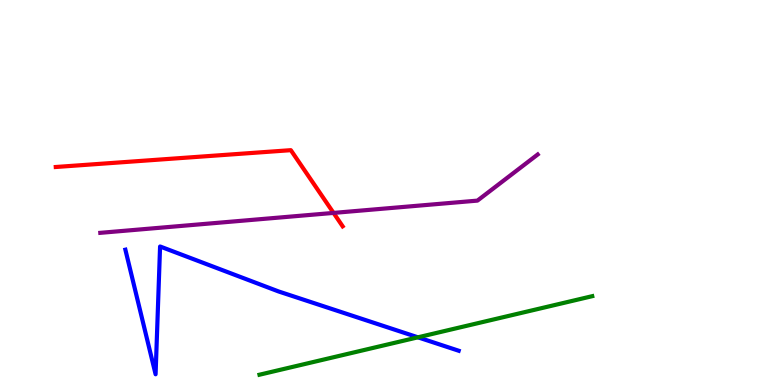[{'lines': ['blue', 'red'], 'intersections': []}, {'lines': ['green', 'red'], 'intersections': []}, {'lines': ['purple', 'red'], 'intersections': [{'x': 4.3, 'y': 4.47}]}, {'lines': ['blue', 'green'], 'intersections': [{'x': 5.39, 'y': 1.24}]}, {'lines': ['blue', 'purple'], 'intersections': []}, {'lines': ['green', 'purple'], 'intersections': []}]